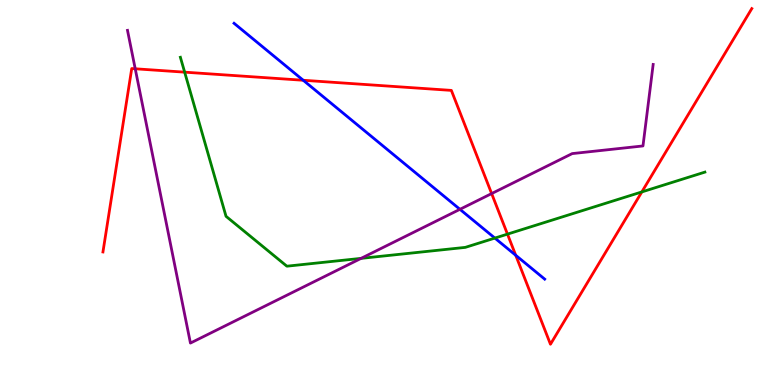[{'lines': ['blue', 'red'], 'intersections': [{'x': 3.91, 'y': 7.92}, {'x': 6.65, 'y': 3.37}]}, {'lines': ['green', 'red'], 'intersections': [{'x': 2.38, 'y': 8.13}, {'x': 6.55, 'y': 3.92}, {'x': 8.28, 'y': 5.01}]}, {'lines': ['purple', 'red'], 'intersections': [{'x': 1.74, 'y': 8.21}, {'x': 6.34, 'y': 4.97}]}, {'lines': ['blue', 'green'], 'intersections': [{'x': 6.39, 'y': 3.82}]}, {'lines': ['blue', 'purple'], 'intersections': [{'x': 5.93, 'y': 4.56}]}, {'lines': ['green', 'purple'], 'intersections': [{'x': 4.66, 'y': 3.29}]}]